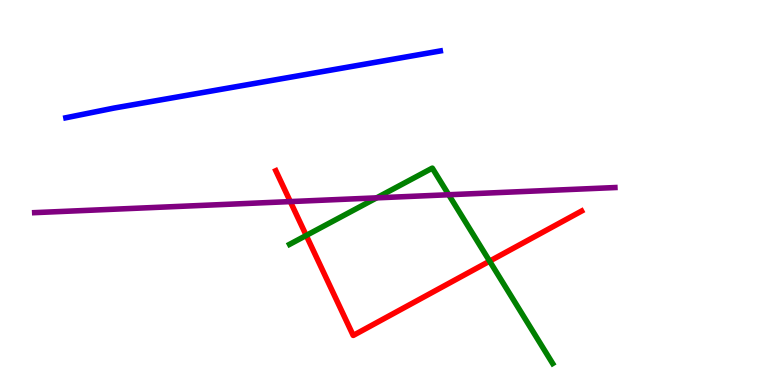[{'lines': ['blue', 'red'], 'intersections': []}, {'lines': ['green', 'red'], 'intersections': [{'x': 3.95, 'y': 3.88}, {'x': 6.32, 'y': 3.22}]}, {'lines': ['purple', 'red'], 'intersections': [{'x': 3.75, 'y': 4.76}]}, {'lines': ['blue', 'green'], 'intersections': []}, {'lines': ['blue', 'purple'], 'intersections': []}, {'lines': ['green', 'purple'], 'intersections': [{'x': 4.86, 'y': 4.86}, {'x': 5.79, 'y': 4.94}]}]